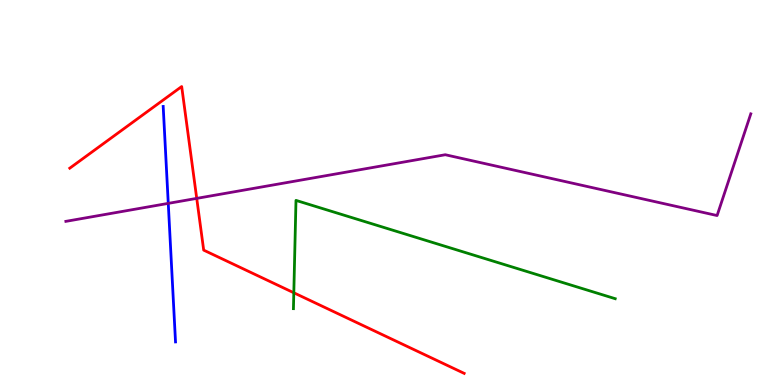[{'lines': ['blue', 'red'], 'intersections': []}, {'lines': ['green', 'red'], 'intersections': [{'x': 3.79, 'y': 2.4}]}, {'lines': ['purple', 'red'], 'intersections': [{'x': 2.54, 'y': 4.85}]}, {'lines': ['blue', 'green'], 'intersections': []}, {'lines': ['blue', 'purple'], 'intersections': [{'x': 2.17, 'y': 4.72}]}, {'lines': ['green', 'purple'], 'intersections': []}]